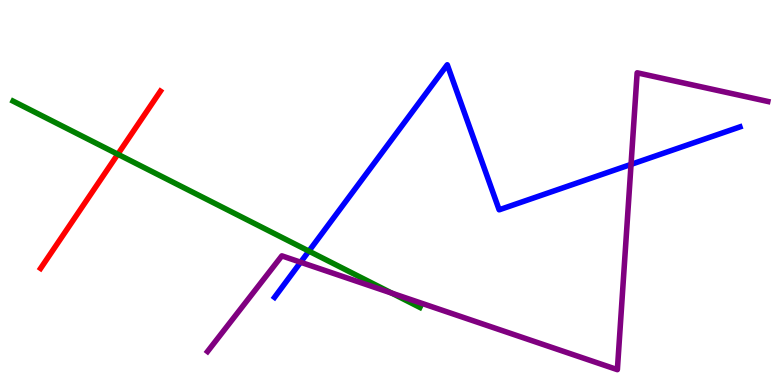[{'lines': ['blue', 'red'], 'intersections': []}, {'lines': ['green', 'red'], 'intersections': [{'x': 1.52, 'y': 5.99}]}, {'lines': ['purple', 'red'], 'intersections': []}, {'lines': ['blue', 'green'], 'intersections': [{'x': 3.99, 'y': 3.48}]}, {'lines': ['blue', 'purple'], 'intersections': [{'x': 3.88, 'y': 3.19}, {'x': 8.14, 'y': 5.73}]}, {'lines': ['green', 'purple'], 'intersections': [{'x': 5.06, 'y': 2.39}]}]